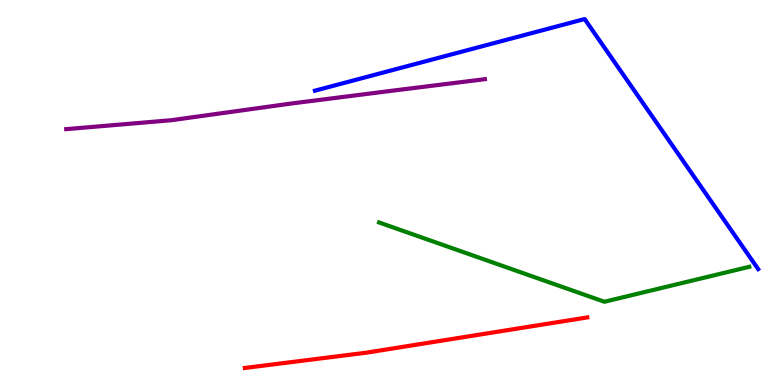[{'lines': ['blue', 'red'], 'intersections': []}, {'lines': ['green', 'red'], 'intersections': []}, {'lines': ['purple', 'red'], 'intersections': []}, {'lines': ['blue', 'green'], 'intersections': []}, {'lines': ['blue', 'purple'], 'intersections': []}, {'lines': ['green', 'purple'], 'intersections': []}]